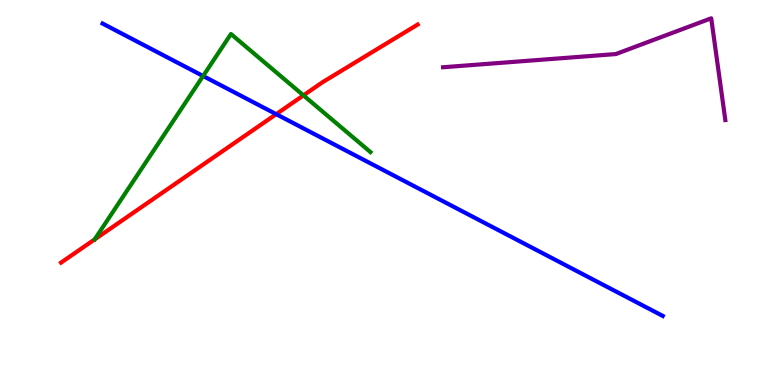[{'lines': ['blue', 'red'], 'intersections': [{'x': 3.56, 'y': 7.03}]}, {'lines': ['green', 'red'], 'intersections': [{'x': 3.92, 'y': 7.52}]}, {'lines': ['purple', 'red'], 'intersections': []}, {'lines': ['blue', 'green'], 'intersections': [{'x': 2.62, 'y': 8.03}]}, {'lines': ['blue', 'purple'], 'intersections': []}, {'lines': ['green', 'purple'], 'intersections': []}]